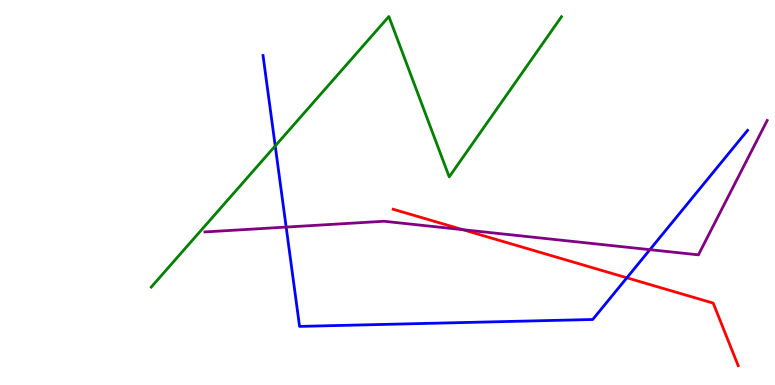[{'lines': ['blue', 'red'], 'intersections': [{'x': 8.09, 'y': 2.78}]}, {'lines': ['green', 'red'], 'intersections': []}, {'lines': ['purple', 'red'], 'intersections': [{'x': 5.97, 'y': 4.03}]}, {'lines': ['blue', 'green'], 'intersections': [{'x': 3.55, 'y': 6.21}]}, {'lines': ['blue', 'purple'], 'intersections': [{'x': 3.69, 'y': 4.1}, {'x': 8.39, 'y': 3.52}]}, {'lines': ['green', 'purple'], 'intersections': []}]